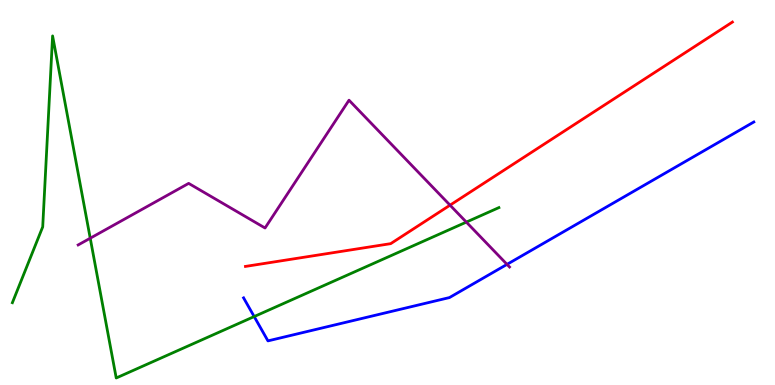[{'lines': ['blue', 'red'], 'intersections': []}, {'lines': ['green', 'red'], 'intersections': []}, {'lines': ['purple', 'red'], 'intersections': [{'x': 5.81, 'y': 4.67}]}, {'lines': ['blue', 'green'], 'intersections': [{'x': 3.28, 'y': 1.78}]}, {'lines': ['blue', 'purple'], 'intersections': [{'x': 6.54, 'y': 3.13}]}, {'lines': ['green', 'purple'], 'intersections': [{'x': 1.16, 'y': 3.81}, {'x': 6.02, 'y': 4.23}]}]